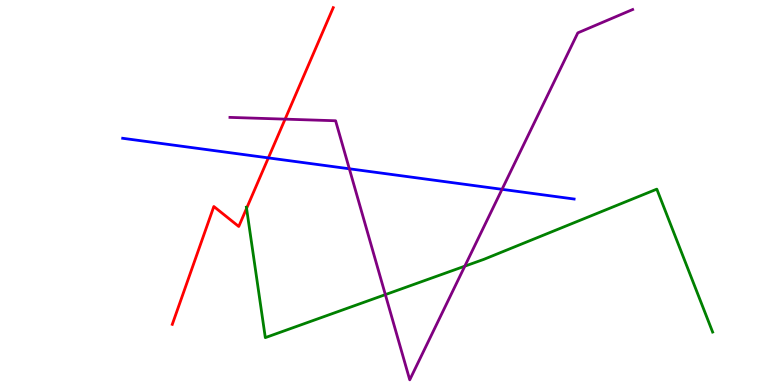[{'lines': ['blue', 'red'], 'intersections': [{'x': 3.46, 'y': 5.9}]}, {'lines': ['green', 'red'], 'intersections': [{'x': 3.18, 'y': 4.59}]}, {'lines': ['purple', 'red'], 'intersections': [{'x': 3.68, 'y': 6.91}]}, {'lines': ['blue', 'green'], 'intersections': []}, {'lines': ['blue', 'purple'], 'intersections': [{'x': 4.51, 'y': 5.62}, {'x': 6.48, 'y': 5.08}]}, {'lines': ['green', 'purple'], 'intersections': [{'x': 4.97, 'y': 2.35}, {'x': 6.0, 'y': 3.09}]}]